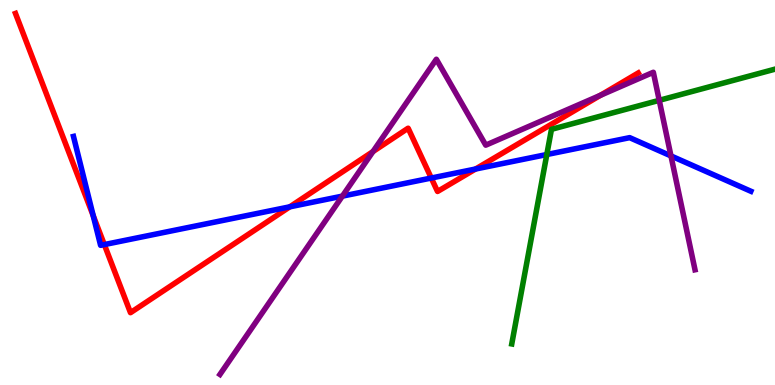[{'lines': ['blue', 'red'], 'intersections': [{'x': 1.2, 'y': 4.4}, {'x': 1.35, 'y': 3.65}, {'x': 3.74, 'y': 4.63}, {'x': 5.56, 'y': 5.38}, {'x': 6.14, 'y': 5.61}]}, {'lines': ['green', 'red'], 'intersections': []}, {'lines': ['purple', 'red'], 'intersections': [{'x': 4.81, 'y': 6.06}, {'x': 7.75, 'y': 7.53}]}, {'lines': ['blue', 'green'], 'intersections': [{'x': 7.06, 'y': 5.99}]}, {'lines': ['blue', 'purple'], 'intersections': [{'x': 4.42, 'y': 4.91}, {'x': 8.66, 'y': 5.95}]}, {'lines': ['green', 'purple'], 'intersections': [{'x': 8.51, 'y': 7.39}]}]